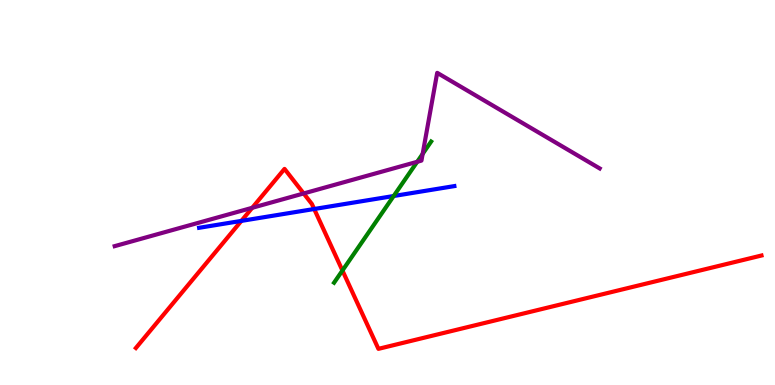[{'lines': ['blue', 'red'], 'intersections': [{'x': 3.11, 'y': 4.26}, {'x': 4.05, 'y': 4.57}]}, {'lines': ['green', 'red'], 'intersections': [{'x': 4.42, 'y': 2.97}]}, {'lines': ['purple', 'red'], 'intersections': [{'x': 3.25, 'y': 4.6}, {'x': 3.92, 'y': 4.98}]}, {'lines': ['blue', 'green'], 'intersections': [{'x': 5.08, 'y': 4.91}]}, {'lines': ['blue', 'purple'], 'intersections': []}, {'lines': ['green', 'purple'], 'intersections': [{'x': 5.38, 'y': 5.8}, {'x': 5.45, 'y': 6.0}]}]